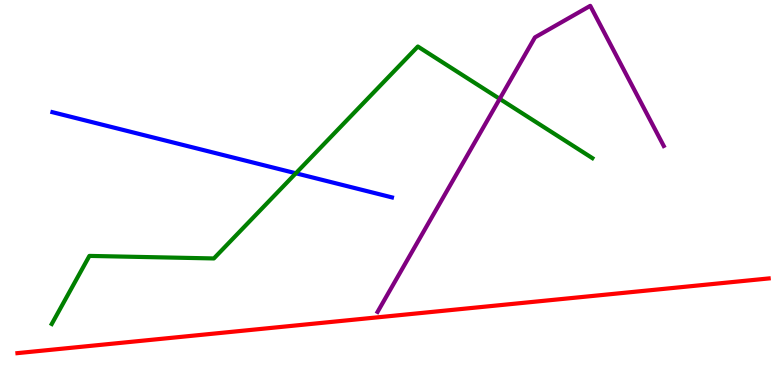[{'lines': ['blue', 'red'], 'intersections': []}, {'lines': ['green', 'red'], 'intersections': []}, {'lines': ['purple', 'red'], 'intersections': []}, {'lines': ['blue', 'green'], 'intersections': [{'x': 3.82, 'y': 5.5}]}, {'lines': ['blue', 'purple'], 'intersections': []}, {'lines': ['green', 'purple'], 'intersections': [{'x': 6.45, 'y': 7.43}]}]